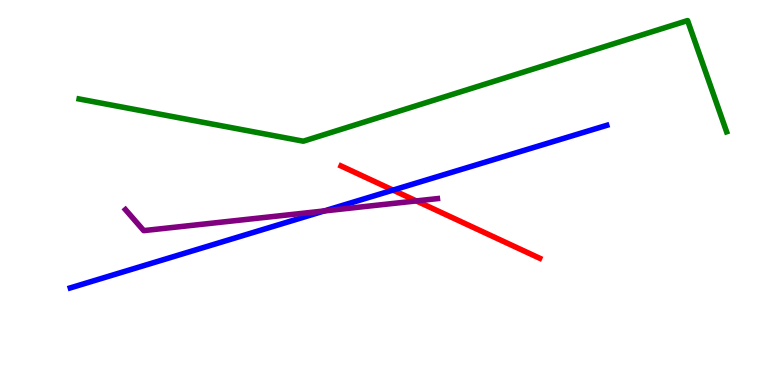[{'lines': ['blue', 'red'], 'intersections': [{'x': 5.07, 'y': 5.06}]}, {'lines': ['green', 'red'], 'intersections': []}, {'lines': ['purple', 'red'], 'intersections': [{'x': 5.37, 'y': 4.78}]}, {'lines': ['blue', 'green'], 'intersections': []}, {'lines': ['blue', 'purple'], 'intersections': [{'x': 4.18, 'y': 4.52}]}, {'lines': ['green', 'purple'], 'intersections': []}]